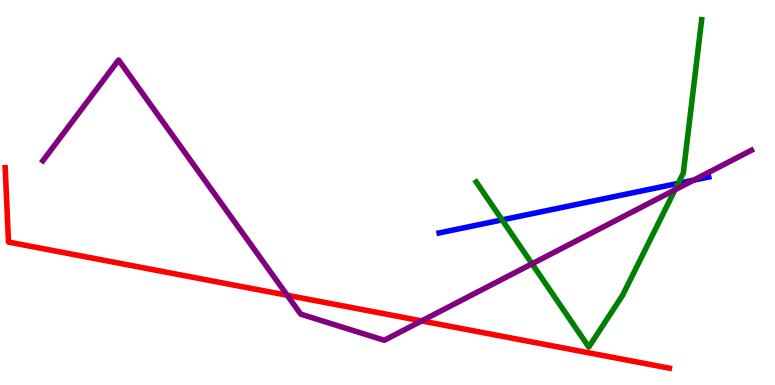[{'lines': ['blue', 'red'], 'intersections': []}, {'lines': ['green', 'red'], 'intersections': []}, {'lines': ['purple', 'red'], 'intersections': [{'x': 3.71, 'y': 2.33}, {'x': 5.44, 'y': 1.66}]}, {'lines': ['blue', 'green'], 'intersections': [{'x': 6.48, 'y': 4.29}, {'x': 8.75, 'y': 5.24}]}, {'lines': ['blue', 'purple'], 'intersections': [{'x': 8.95, 'y': 5.32}]}, {'lines': ['green', 'purple'], 'intersections': [{'x': 6.86, 'y': 3.15}, {'x': 8.71, 'y': 5.07}]}]